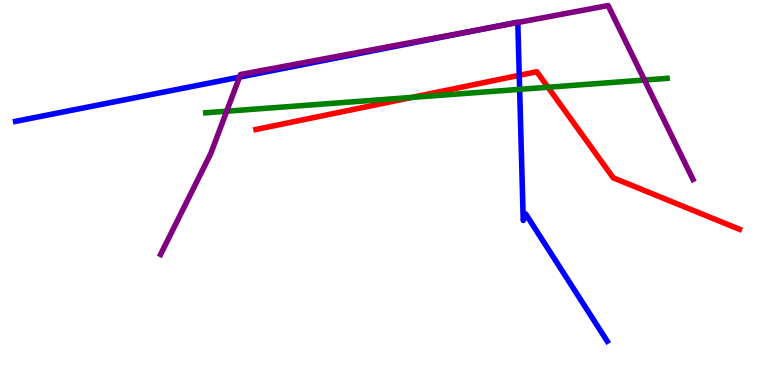[{'lines': ['blue', 'red'], 'intersections': [{'x': 6.7, 'y': 8.04}]}, {'lines': ['green', 'red'], 'intersections': [{'x': 5.32, 'y': 7.47}, {'x': 7.07, 'y': 7.73}]}, {'lines': ['purple', 'red'], 'intersections': []}, {'lines': ['blue', 'green'], 'intersections': [{'x': 6.71, 'y': 7.68}]}, {'lines': ['blue', 'purple'], 'intersections': [{'x': 3.09, 'y': 8.0}, {'x': 6.23, 'y': 9.25}, {'x': 6.68, 'y': 9.42}]}, {'lines': ['green', 'purple'], 'intersections': [{'x': 2.92, 'y': 7.11}, {'x': 8.32, 'y': 7.92}]}]